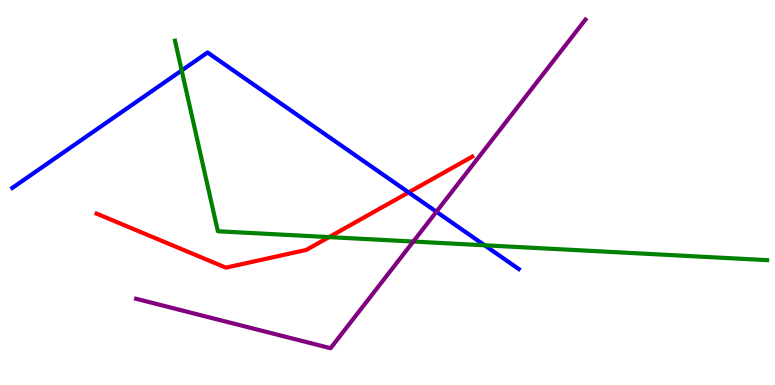[{'lines': ['blue', 'red'], 'intersections': [{'x': 5.27, 'y': 5.0}]}, {'lines': ['green', 'red'], 'intersections': [{'x': 4.25, 'y': 3.84}]}, {'lines': ['purple', 'red'], 'intersections': []}, {'lines': ['blue', 'green'], 'intersections': [{'x': 2.34, 'y': 8.17}, {'x': 6.25, 'y': 3.63}]}, {'lines': ['blue', 'purple'], 'intersections': [{'x': 5.63, 'y': 4.5}]}, {'lines': ['green', 'purple'], 'intersections': [{'x': 5.33, 'y': 3.73}]}]